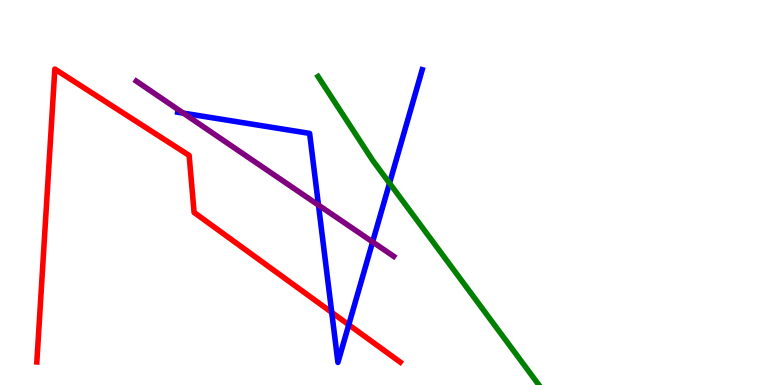[{'lines': ['blue', 'red'], 'intersections': [{'x': 4.28, 'y': 1.89}, {'x': 4.5, 'y': 1.56}]}, {'lines': ['green', 'red'], 'intersections': []}, {'lines': ['purple', 'red'], 'intersections': []}, {'lines': ['blue', 'green'], 'intersections': [{'x': 5.03, 'y': 5.24}]}, {'lines': ['blue', 'purple'], 'intersections': [{'x': 2.37, 'y': 7.06}, {'x': 4.11, 'y': 4.67}, {'x': 4.81, 'y': 3.72}]}, {'lines': ['green', 'purple'], 'intersections': []}]